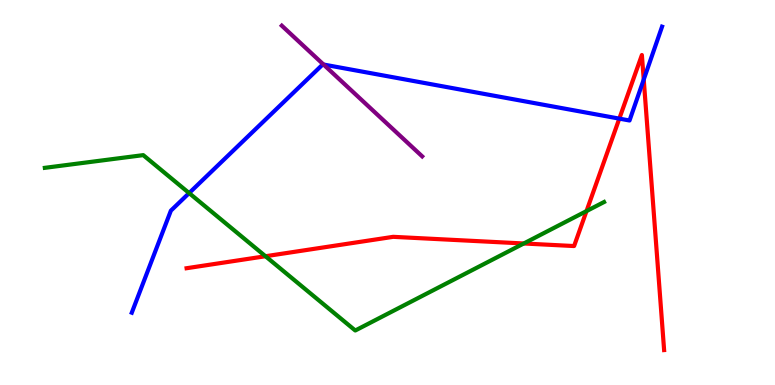[{'lines': ['blue', 'red'], 'intersections': [{'x': 7.99, 'y': 6.92}, {'x': 8.31, 'y': 7.93}]}, {'lines': ['green', 'red'], 'intersections': [{'x': 3.43, 'y': 3.34}, {'x': 6.76, 'y': 3.68}, {'x': 7.57, 'y': 4.52}]}, {'lines': ['purple', 'red'], 'intersections': []}, {'lines': ['blue', 'green'], 'intersections': [{'x': 2.44, 'y': 4.98}]}, {'lines': ['blue', 'purple'], 'intersections': [{'x': 4.17, 'y': 8.32}]}, {'lines': ['green', 'purple'], 'intersections': []}]